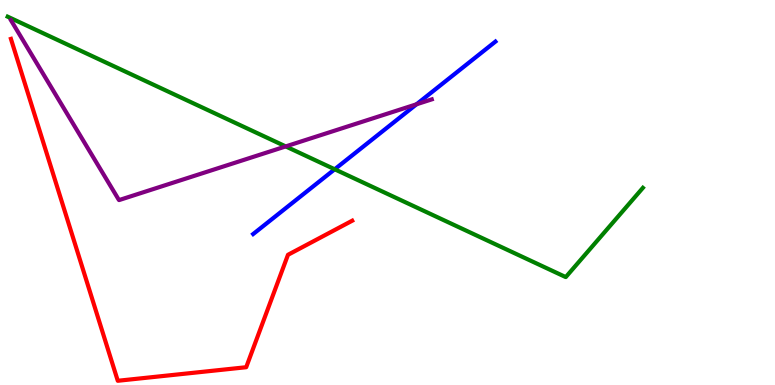[{'lines': ['blue', 'red'], 'intersections': []}, {'lines': ['green', 'red'], 'intersections': []}, {'lines': ['purple', 'red'], 'intersections': []}, {'lines': ['blue', 'green'], 'intersections': [{'x': 4.32, 'y': 5.6}]}, {'lines': ['blue', 'purple'], 'intersections': [{'x': 5.37, 'y': 7.29}]}, {'lines': ['green', 'purple'], 'intersections': [{'x': 3.69, 'y': 6.2}]}]